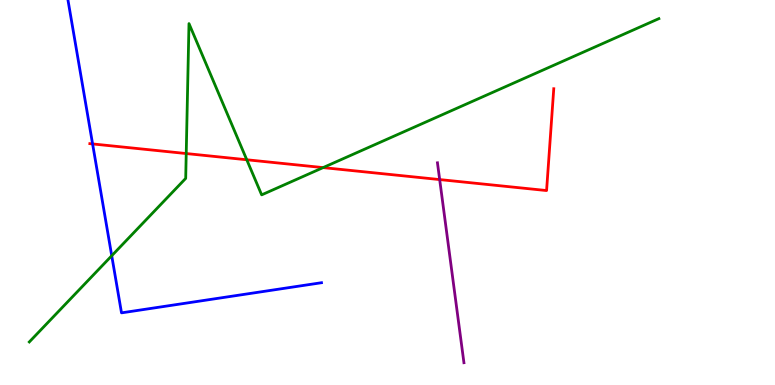[{'lines': ['blue', 'red'], 'intersections': [{'x': 1.19, 'y': 6.26}]}, {'lines': ['green', 'red'], 'intersections': [{'x': 2.4, 'y': 6.01}, {'x': 3.18, 'y': 5.85}, {'x': 4.17, 'y': 5.65}]}, {'lines': ['purple', 'red'], 'intersections': [{'x': 5.67, 'y': 5.34}]}, {'lines': ['blue', 'green'], 'intersections': [{'x': 1.44, 'y': 3.36}]}, {'lines': ['blue', 'purple'], 'intersections': []}, {'lines': ['green', 'purple'], 'intersections': []}]